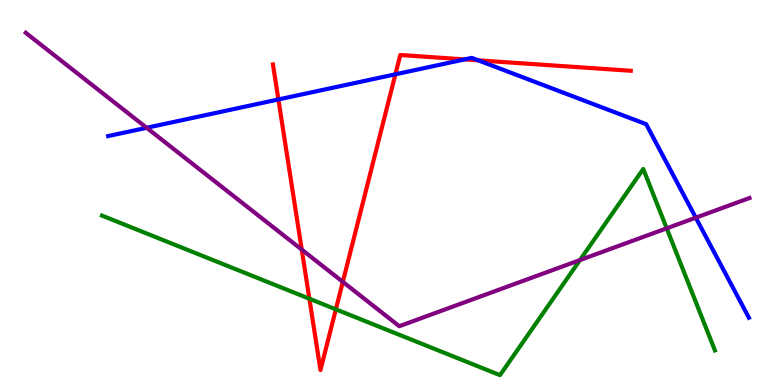[{'lines': ['blue', 'red'], 'intersections': [{'x': 3.59, 'y': 7.42}, {'x': 5.1, 'y': 8.07}, {'x': 6.0, 'y': 8.46}, {'x': 6.17, 'y': 8.43}]}, {'lines': ['green', 'red'], 'intersections': [{'x': 3.99, 'y': 2.24}, {'x': 4.33, 'y': 1.97}]}, {'lines': ['purple', 'red'], 'intersections': [{'x': 3.89, 'y': 3.52}, {'x': 4.42, 'y': 2.68}]}, {'lines': ['blue', 'green'], 'intersections': []}, {'lines': ['blue', 'purple'], 'intersections': [{'x': 1.89, 'y': 6.68}, {'x': 8.98, 'y': 4.35}]}, {'lines': ['green', 'purple'], 'intersections': [{'x': 7.48, 'y': 3.24}, {'x': 8.6, 'y': 4.07}]}]